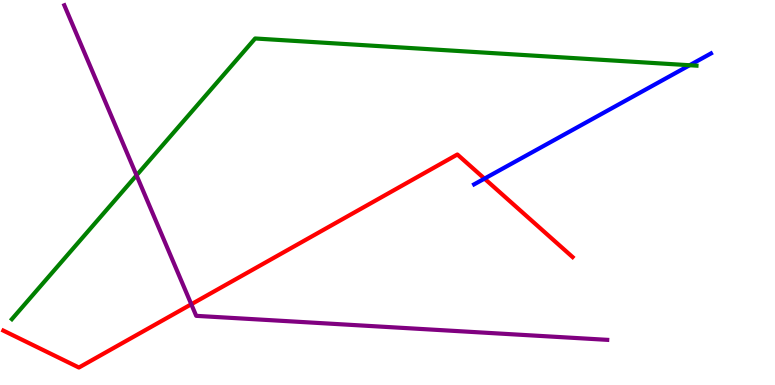[{'lines': ['blue', 'red'], 'intersections': [{'x': 6.25, 'y': 5.36}]}, {'lines': ['green', 'red'], 'intersections': []}, {'lines': ['purple', 'red'], 'intersections': [{'x': 2.47, 'y': 2.1}]}, {'lines': ['blue', 'green'], 'intersections': [{'x': 8.9, 'y': 8.31}]}, {'lines': ['blue', 'purple'], 'intersections': []}, {'lines': ['green', 'purple'], 'intersections': [{'x': 1.76, 'y': 5.45}]}]